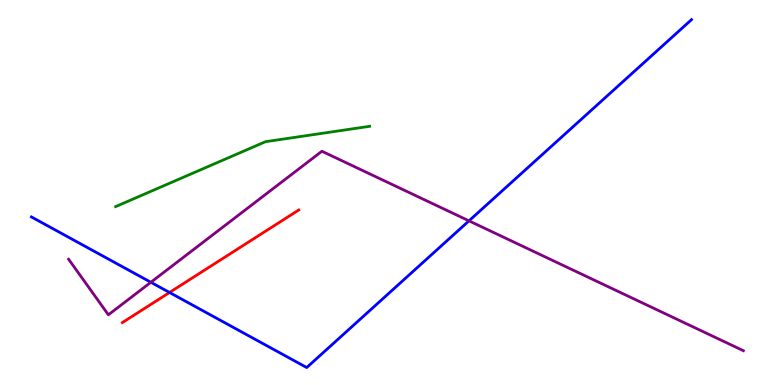[{'lines': ['blue', 'red'], 'intersections': [{'x': 2.19, 'y': 2.4}]}, {'lines': ['green', 'red'], 'intersections': []}, {'lines': ['purple', 'red'], 'intersections': []}, {'lines': ['blue', 'green'], 'intersections': []}, {'lines': ['blue', 'purple'], 'intersections': [{'x': 1.95, 'y': 2.67}, {'x': 6.05, 'y': 4.26}]}, {'lines': ['green', 'purple'], 'intersections': []}]